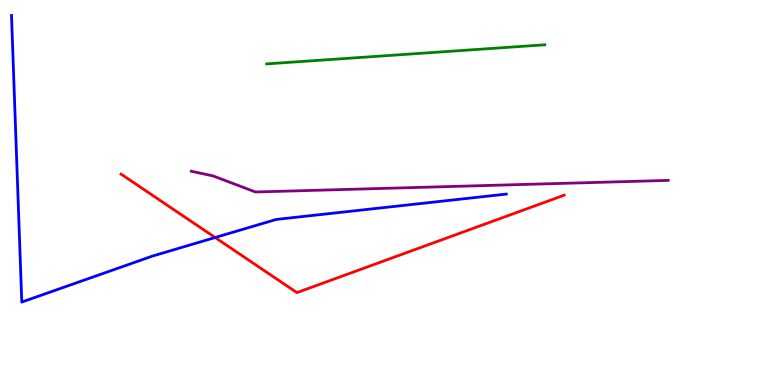[{'lines': ['blue', 'red'], 'intersections': [{'x': 2.78, 'y': 3.83}]}, {'lines': ['green', 'red'], 'intersections': []}, {'lines': ['purple', 'red'], 'intersections': []}, {'lines': ['blue', 'green'], 'intersections': []}, {'lines': ['blue', 'purple'], 'intersections': []}, {'lines': ['green', 'purple'], 'intersections': []}]